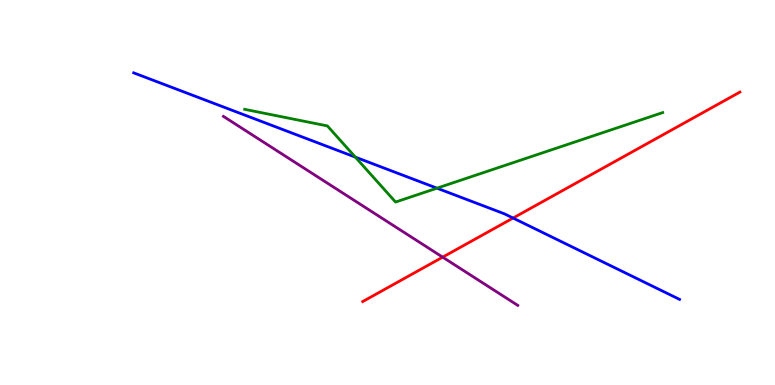[{'lines': ['blue', 'red'], 'intersections': [{'x': 6.62, 'y': 4.34}]}, {'lines': ['green', 'red'], 'intersections': []}, {'lines': ['purple', 'red'], 'intersections': [{'x': 5.71, 'y': 3.32}]}, {'lines': ['blue', 'green'], 'intersections': [{'x': 4.59, 'y': 5.92}, {'x': 5.64, 'y': 5.11}]}, {'lines': ['blue', 'purple'], 'intersections': []}, {'lines': ['green', 'purple'], 'intersections': []}]